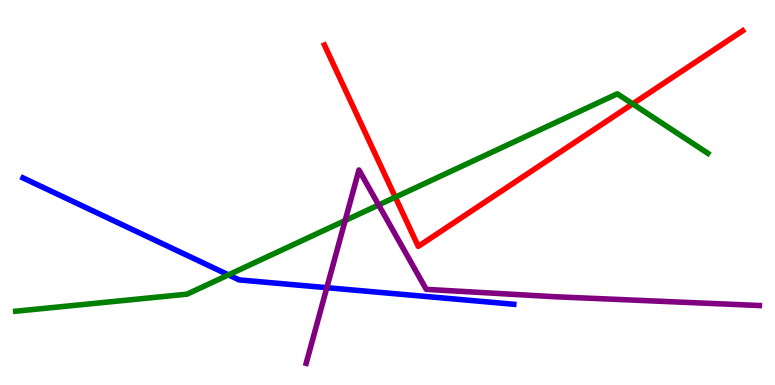[{'lines': ['blue', 'red'], 'intersections': []}, {'lines': ['green', 'red'], 'intersections': [{'x': 5.1, 'y': 4.88}, {'x': 8.16, 'y': 7.3}]}, {'lines': ['purple', 'red'], 'intersections': []}, {'lines': ['blue', 'green'], 'intersections': [{'x': 2.95, 'y': 2.86}]}, {'lines': ['blue', 'purple'], 'intersections': [{'x': 4.22, 'y': 2.53}]}, {'lines': ['green', 'purple'], 'intersections': [{'x': 4.45, 'y': 4.27}, {'x': 4.89, 'y': 4.68}]}]